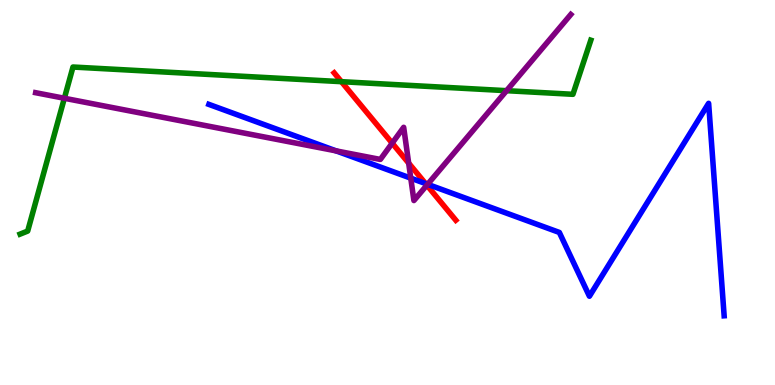[{'lines': ['blue', 'red'], 'intersections': [{'x': 5.49, 'y': 5.23}]}, {'lines': ['green', 'red'], 'intersections': [{'x': 4.41, 'y': 7.88}]}, {'lines': ['purple', 'red'], 'intersections': [{'x': 5.06, 'y': 6.28}, {'x': 5.27, 'y': 5.76}, {'x': 5.51, 'y': 5.19}]}, {'lines': ['blue', 'green'], 'intersections': []}, {'lines': ['blue', 'purple'], 'intersections': [{'x': 4.34, 'y': 6.08}, {'x': 5.3, 'y': 5.37}, {'x': 5.52, 'y': 5.21}]}, {'lines': ['green', 'purple'], 'intersections': [{'x': 0.83, 'y': 7.45}, {'x': 6.54, 'y': 7.64}]}]